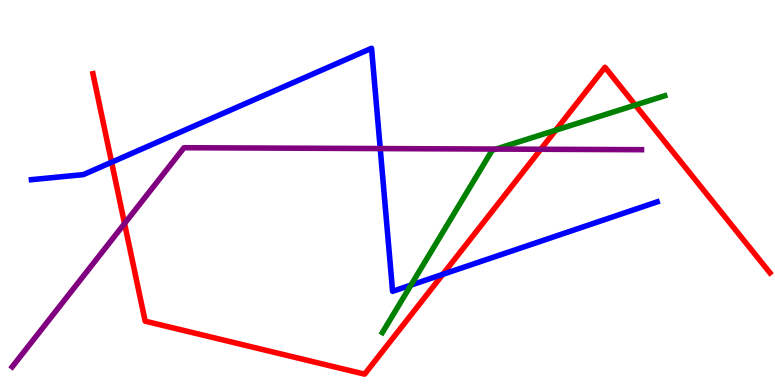[{'lines': ['blue', 'red'], 'intersections': [{'x': 1.44, 'y': 5.79}, {'x': 5.71, 'y': 2.87}]}, {'lines': ['green', 'red'], 'intersections': [{'x': 7.17, 'y': 6.62}, {'x': 8.2, 'y': 7.27}]}, {'lines': ['purple', 'red'], 'intersections': [{'x': 1.61, 'y': 4.19}, {'x': 6.98, 'y': 6.12}]}, {'lines': ['blue', 'green'], 'intersections': [{'x': 5.3, 'y': 2.59}]}, {'lines': ['blue', 'purple'], 'intersections': [{'x': 4.91, 'y': 6.14}]}, {'lines': ['green', 'purple'], 'intersections': [{'x': 6.4, 'y': 6.13}]}]